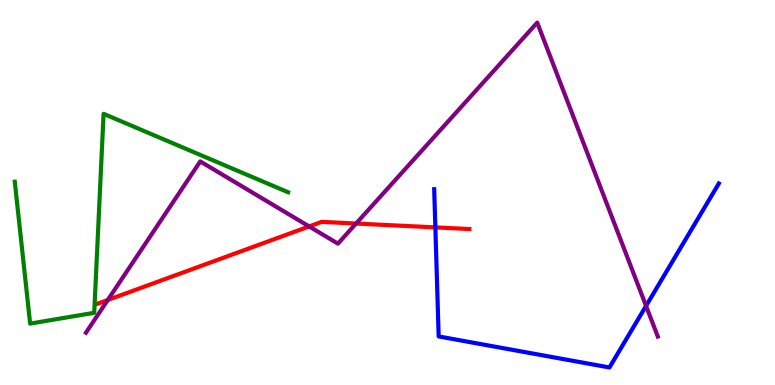[{'lines': ['blue', 'red'], 'intersections': [{'x': 5.62, 'y': 4.09}]}, {'lines': ['green', 'red'], 'intersections': []}, {'lines': ['purple', 'red'], 'intersections': [{'x': 1.39, 'y': 2.21}, {'x': 3.99, 'y': 4.12}, {'x': 4.59, 'y': 4.19}]}, {'lines': ['blue', 'green'], 'intersections': []}, {'lines': ['blue', 'purple'], 'intersections': [{'x': 8.34, 'y': 2.05}]}, {'lines': ['green', 'purple'], 'intersections': []}]